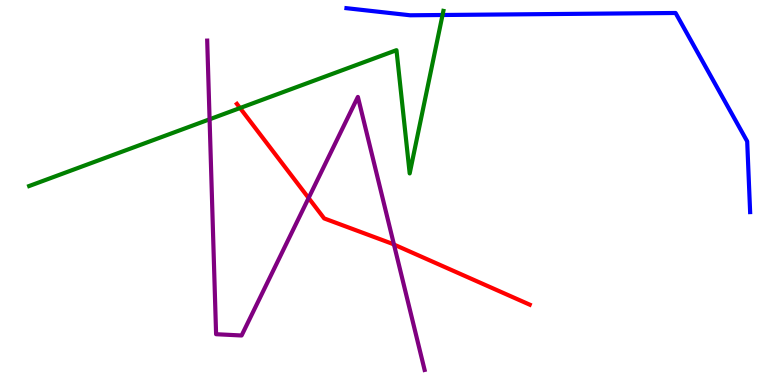[{'lines': ['blue', 'red'], 'intersections': []}, {'lines': ['green', 'red'], 'intersections': [{'x': 3.1, 'y': 7.19}]}, {'lines': ['purple', 'red'], 'intersections': [{'x': 3.98, 'y': 4.86}, {'x': 5.08, 'y': 3.65}]}, {'lines': ['blue', 'green'], 'intersections': [{'x': 5.71, 'y': 9.61}]}, {'lines': ['blue', 'purple'], 'intersections': []}, {'lines': ['green', 'purple'], 'intersections': [{'x': 2.7, 'y': 6.9}]}]